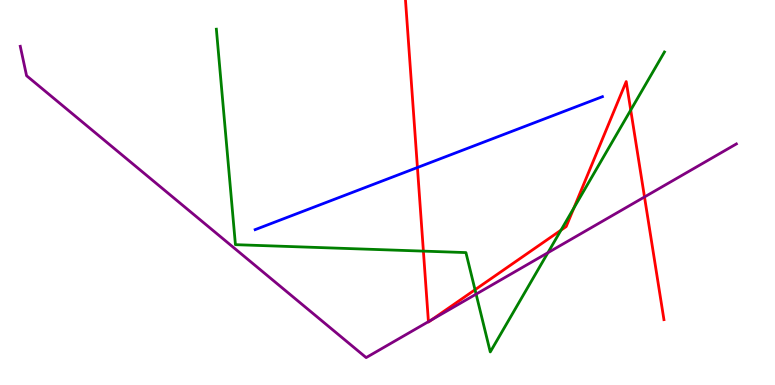[{'lines': ['blue', 'red'], 'intersections': [{'x': 5.39, 'y': 5.65}]}, {'lines': ['green', 'red'], 'intersections': [{'x': 5.46, 'y': 3.48}, {'x': 6.13, 'y': 2.47}, {'x': 7.24, 'y': 4.02}, {'x': 7.41, 'y': 4.6}, {'x': 8.14, 'y': 7.14}]}, {'lines': ['purple', 'red'], 'intersections': [{'x': 5.53, 'y': 1.65}, {'x': 5.57, 'y': 1.7}, {'x': 8.32, 'y': 4.88}]}, {'lines': ['blue', 'green'], 'intersections': []}, {'lines': ['blue', 'purple'], 'intersections': []}, {'lines': ['green', 'purple'], 'intersections': [{'x': 6.14, 'y': 2.36}, {'x': 7.07, 'y': 3.44}]}]